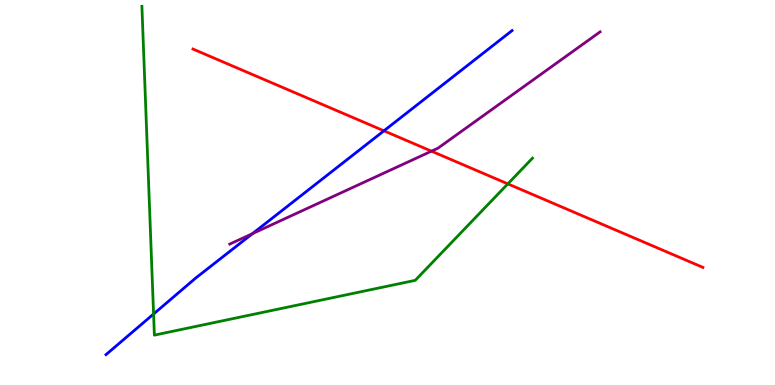[{'lines': ['blue', 'red'], 'intersections': [{'x': 4.95, 'y': 6.6}]}, {'lines': ['green', 'red'], 'intersections': [{'x': 6.55, 'y': 5.22}]}, {'lines': ['purple', 'red'], 'intersections': [{'x': 5.57, 'y': 6.07}]}, {'lines': ['blue', 'green'], 'intersections': [{'x': 1.98, 'y': 1.84}]}, {'lines': ['blue', 'purple'], 'intersections': [{'x': 3.26, 'y': 3.93}]}, {'lines': ['green', 'purple'], 'intersections': []}]